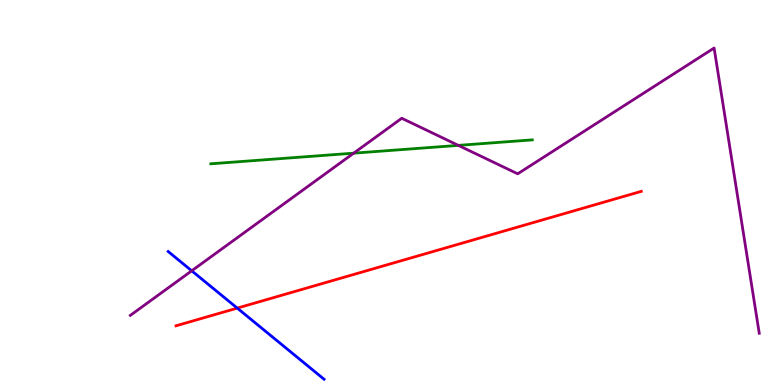[{'lines': ['blue', 'red'], 'intersections': [{'x': 3.06, 'y': 2.0}]}, {'lines': ['green', 'red'], 'intersections': []}, {'lines': ['purple', 'red'], 'intersections': []}, {'lines': ['blue', 'green'], 'intersections': []}, {'lines': ['blue', 'purple'], 'intersections': [{'x': 2.47, 'y': 2.97}]}, {'lines': ['green', 'purple'], 'intersections': [{'x': 4.56, 'y': 6.02}, {'x': 5.91, 'y': 6.22}]}]